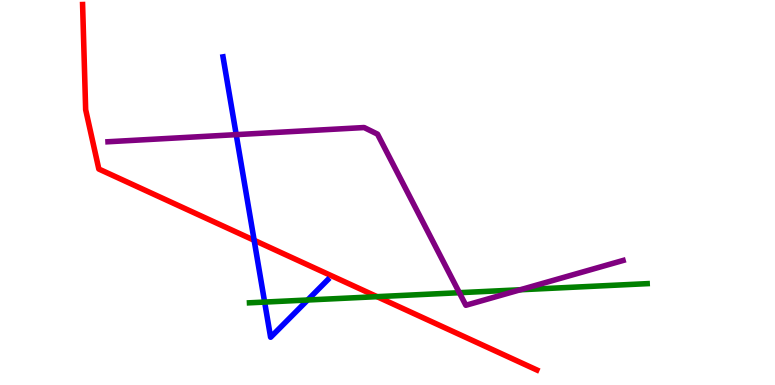[{'lines': ['blue', 'red'], 'intersections': [{'x': 3.28, 'y': 3.76}]}, {'lines': ['green', 'red'], 'intersections': [{'x': 4.87, 'y': 2.29}]}, {'lines': ['purple', 'red'], 'intersections': []}, {'lines': ['blue', 'green'], 'intersections': [{'x': 3.41, 'y': 2.15}, {'x': 3.97, 'y': 2.21}]}, {'lines': ['blue', 'purple'], 'intersections': [{'x': 3.05, 'y': 6.5}]}, {'lines': ['green', 'purple'], 'intersections': [{'x': 5.93, 'y': 2.4}, {'x': 6.71, 'y': 2.47}]}]